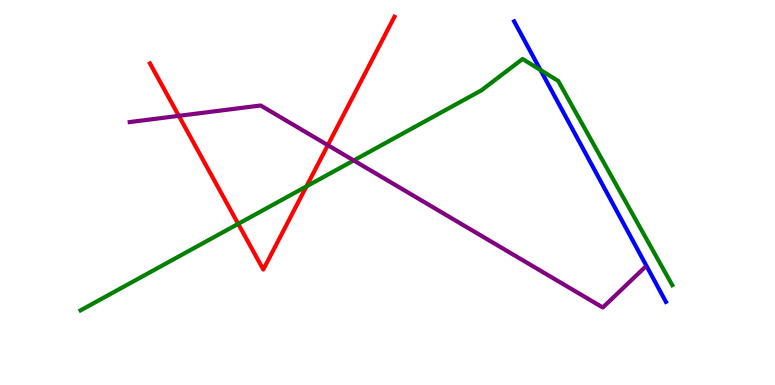[{'lines': ['blue', 'red'], 'intersections': []}, {'lines': ['green', 'red'], 'intersections': [{'x': 3.07, 'y': 4.19}, {'x': 3.95, 'y': 5.16}]}, {'lines': ['purple', 'red'], 'intersections': [{'x': 2.31, 'y': 6.99}, {'x': 4.23, 'y': 6.23}]}, {'lines': ['blue', 'green'], 'intersections': [{'x': 6.97, 'y': 8.18}]}, {'lines': ['blue', 'purple'], 'intersections': []}, {'lines': ['green', 'purple'], 'intersections': [{'x': 4.56, 'y': 5.83}]}]